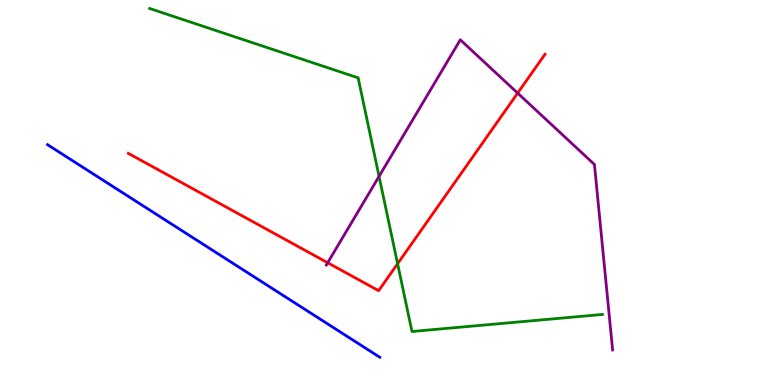[{'lines': ['blue', 'red'], 'intersections': []}, {'lines': ['green', 'red'], 'intersections': [{'x': 5.13, 'y': 3.15}]}, {'lines': ['purple', 'red'], 'intersections': [{'x': 4.23, 'y': 3.18}, {'x': 6.68, 'y': 7.58}]}, {'lines': ['blue', 'green'], 'intersections': []}, {'lines': ['blue', 'purple'], 'intersections': []}, {'lines': ['green', 'purple'], 'intersections': [{'x': 4.89, 'y': 5.42}]}]